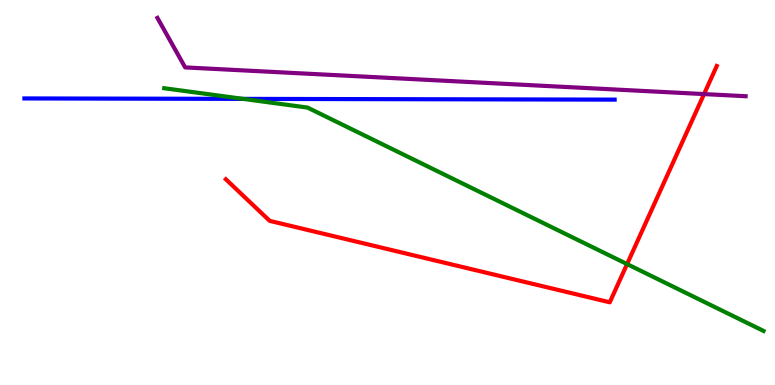[{'lines': ['blue', 'red'], 'intersections': []}, {'lines': ['green', 'red'], 'intersections': [{'x': 8.09, 'y': 3.14}]}, {'lines': ['purple', 'red'], 'intersections': [{'x': 9.08, 'y': 7.56}]}, {'lines': ['blue', 'green'], 'intersections': [{'x': 3.14, 'y': 7.43}]}, {'lines': ['blue', 'purple'], 'intersections': []}, {'lines': ['green', 'purple'], 'intersections': []}]